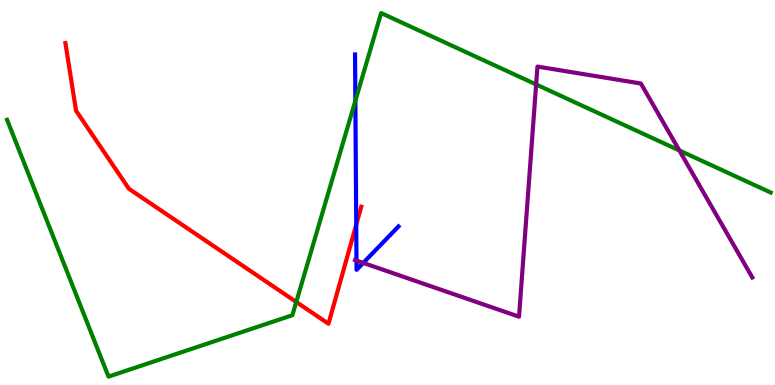[{'lines': ['blue', 'red'], 'intersections': [{'x': 4.6, 'y': 4.16}]}, {'lines': ['green', 'red'], 'intersections': [{'x': 3.82, 'y': 2.16}]}, {'lines': ['purple', 'red'], 'intersections': []}, {'lines': ['blue', 'green'], 'intersections': [{'x': 4.59, 'y': 7.38}]}, {'lines': ['blue', 'purple'], 'intersections': [{'x': 4.6, 'y': 3.23}, {'x': 4.69, 'y': 3.17}]}, {'lines': ['green', 'purple'], 'intersections': [{'x': 6.92, 'y': 7.81}, {'x': 8.77, 'y': 6.09}]}]